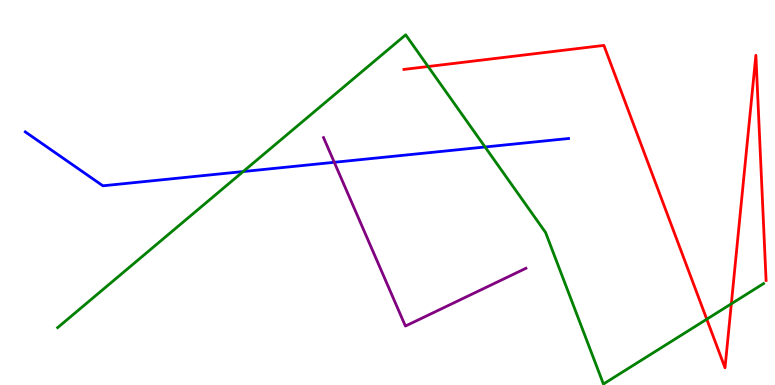[{'lines': ['blue', 'red'], 'intersections': []}, {'lines': ['green', 'red'], 'intersections': [{'x': 5.52, 'y': 8.27}, {'x': 9.12, 'y': 1.71}, {'x': 9.44, 'y': 2.11}]}, {'lines': ['purple', 'red'], 'intersections': []}, {'lines': ['blue', 'green'], 'intersections': [{'x': 3.14, 'y': 5.54}, {'x': 6.26, 'y': 6.18}]}, {'lines': ['blue', 'purple'], 'intersections': [{'x': 4.31, 'y': 5.78}]}, {'lines': ['green', 'purple'], 'intersections': []}]